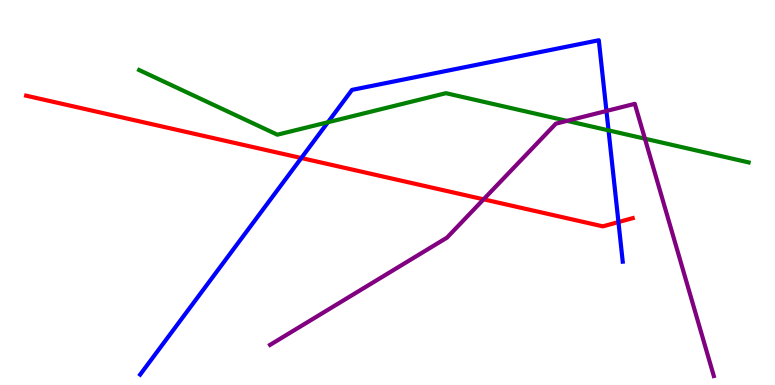[{'lines': ['blue', 'red'], 'intersections': [{'x': 3.89, 'y': 5.9}, {'x': 7.98, 'y': 4.23}]}, {'lines': ['green', 'red'], 'intersections': []}, {'lines': ['purple', 'red'], 'intersections': [{'x': 6.24, 'y': 4.82}]}, {'lines': ['blue', 'green'], 'intersections': [{'x': 4.23, 'y': 6.82}, {'x': 7.85, 'y': 6.61}]}, {'lines': ['blue', 'purple'], 'intersections': [{'x': 7.83, 'y': 7.12}]}, {'lines': ['green', 'purple'], 'intersections': [{'x': 7.32, 'y': 6.86}, {'x': 8.32, 'y': 6.4}]}]